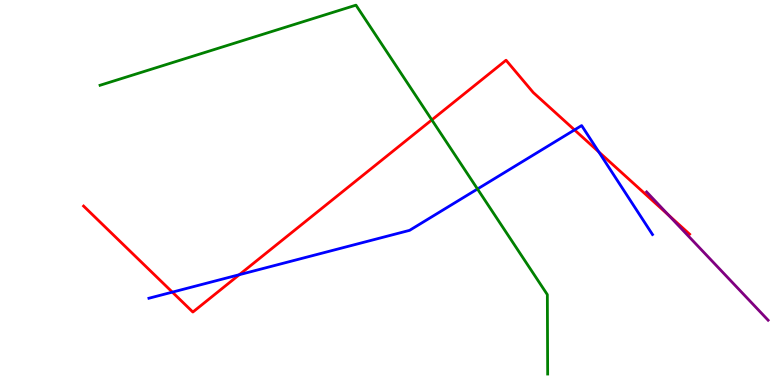[{'lines': ['blue', 'red'], 'intersections': [{'x': 2.22, 'y': 2.41}, {'x': 3.09, 'y': 2.86}, {'x': 7.41, 'y': 6.63}, {'x': 7.73, 'y': 6.06}]}, {'lines': ['green', 'red'], 'intersections': [{'x': 5.57, 'y': 6.89}]}, {'lines': ['purple', 'red'], 'intersections': [{'x': 8.63, 'y': 4.41}]}, {'lines': ['blue', 'green'], 'intersections': [{'x': 6.16, 'y': 5.09}]}, {'lines': ['blue', 'purple'], 'intersections': []}, {'lines': ['green', 'purple'], 'intersections': []}]